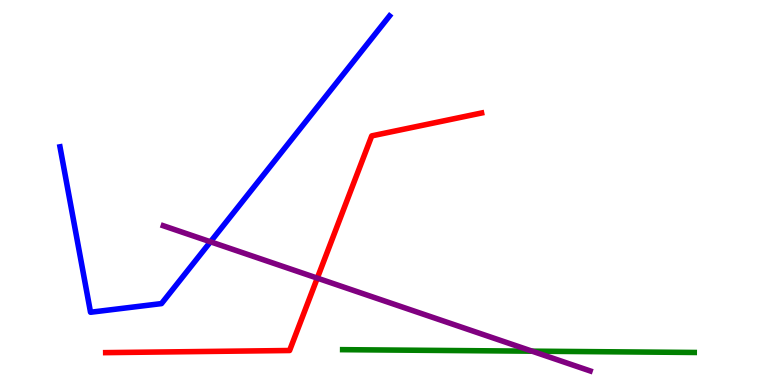[{'lines': ['blue', 'red'], 'intersections': []}, {'lines': ['green', 'red'], 'intersections': []}, {'lines': ['purple', 'red'], 'intersections': [{'x': 4.09, 'y': 2.78}]}, {'lines': ['blue', 'green'], 'intersections': []}, {'lines': ['blue', 'purple'], 'intersections': [{'x': 2.72, 'y': 3.72}]}, {'lines': ['green', 'purple'], 'intersections': [{'x': 6.87, 'y': 0.879}]}]